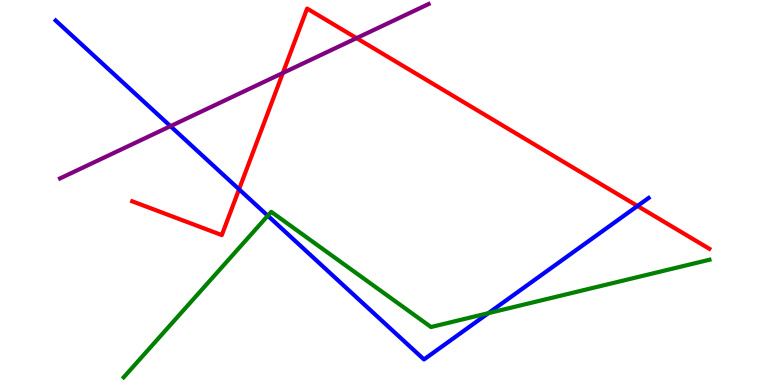[{'lines': ['blue', 'red'], 'intersections': [{'x': 3.08, 'y': 5.08}, {'x': 8.23, 'y': 4.65}]}, {'lines': ['green', 'red'], 'intersections': []}, {'lines': ['purple', 'red'], 'intersections': [{'x': 3.65, 'y': 8.1}, {'x': 4.6, 'y': 9.01}]}, {'lines': ['blue', 'green'], 'intersections': [{'x': 3.46, 'y': 4.4}, {'x': 6.3, 'y': 1.87}]}, {'lines': ['blue', 'purple'], 'intersections': [{'x': 2.2, 'y': 6.72}]}, {'lines': ['green', 'purple'], 'intersections': []}]